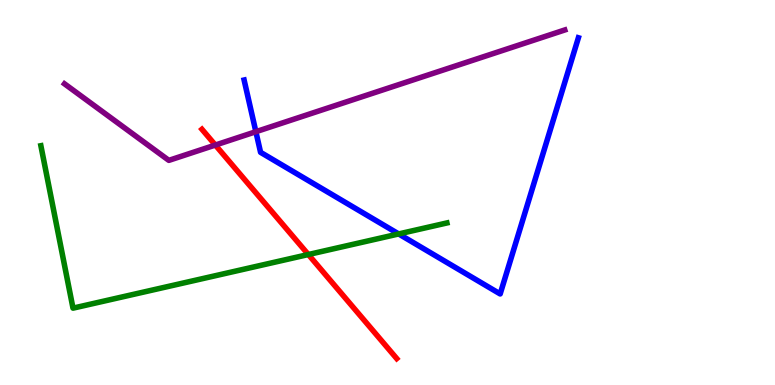[{'lines': ['blue', 'red'], 'intersections': []}, {'lines': ['green', 'red'], 'intersections': [{'x': 3.98, 'y': 3.39}]}, {'lines': ['purple', 'red'], 'intersections': [{'x': 2.78, 'y': 6.23}]}, {'lines': ['blue', 'green'], 'intersections': [{'x': 5.14, 'y': 3.92}]}, {'lines': ['blue', 'purple'], 'intersections': [{'x': 3.3, 'y': 6.58}]}, {'lines': ['green', 'purple'], 'intersections': []}]